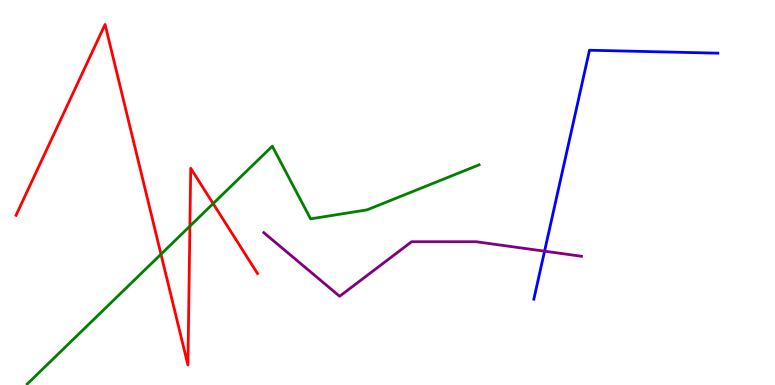[{'lines': ['blue', 'red'], 'intersections': []}, {'lines': ['green', 'red'], 'intersections': [{'x': 2.08, 'y': 3.4}, {'x': 2.45, 'y': 4.13}, {'x': 2.75, 'y': 4.71}]}, {'lines': ['purple', 'red'], 'intersections': []}, {'lines': ['blue', 'green'], 'intersections': []}, {'lines': ['blue', 'purple'], 'intersections': [{'x': 7.03, 'y': 3.48}]}, {'lines': ['green', 'purple'], 'intersections': []}]